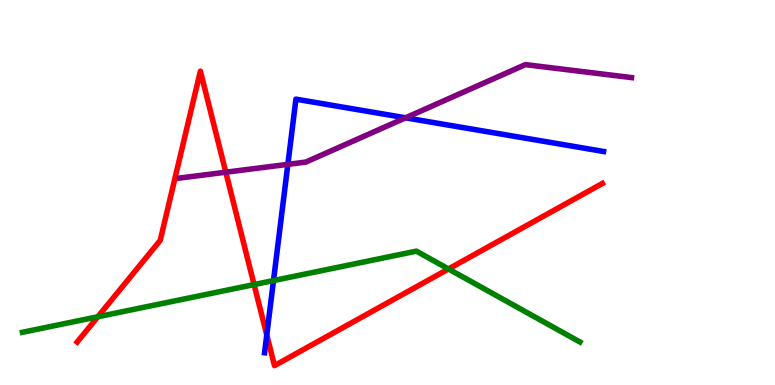[{'lines': ['blue', 'red'], 'intersections': [{'x': 3.44, 'y': 1.3}]}, {'lines': ['green', 'red'], 'intersections': [{'x': 1.26, 'y': 1.77}, {'x': 3.28, 'y': 2.61}, {'x': 5.79, 'y': 3.01}]}, {'lines': ['purple', 'red'], 'intersections': [{'x': 2.91, 'y': 5.53}]}, {'lines': ['blue', 'green'], 'intersections': [{'x': 3.53, 'y': 2.71}]}, {'lines': ['blue', 'purple'], 'intersections': [{'x': 3.71, 'y': 5.73}, {'x': 5.23, 'y': 6.94}]}, {'lines': ['green', 'purple'], 'intersections': []}]